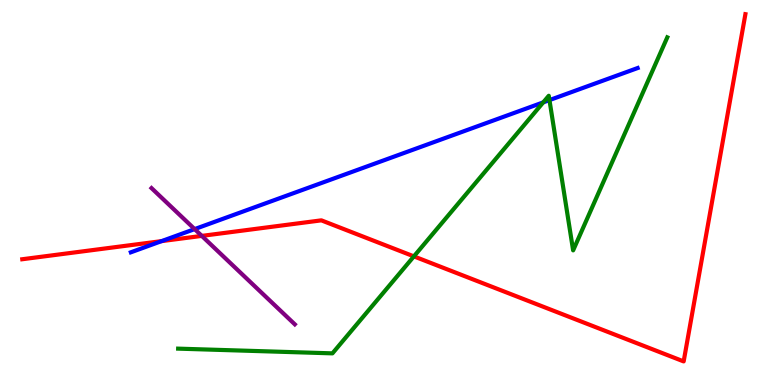[{'lines': ['blue', 'red'], 'intersections': [{'x': 2.09, 'y': 3.74}]}, {'lines': ['green', 'red'], 'intersections': [{'x': 5.34, 'y': 3.34}]}, {'lines': ['purple', 'red'], 'intersections': [{'x': 2.6, 'y': 3.87}]}, {'lines': ['blue', 'green'], 'intersections': [{'x': 7.01, 'y': 7.34}, {'x': 7.09, 'y': 7.4}]}, {'lines': ['blue', 'purple'], 'intersections': [{'x': 2.51, 'y': 4.05}]}, {'lines': ['green', 'purple'], 'intersections': []}]